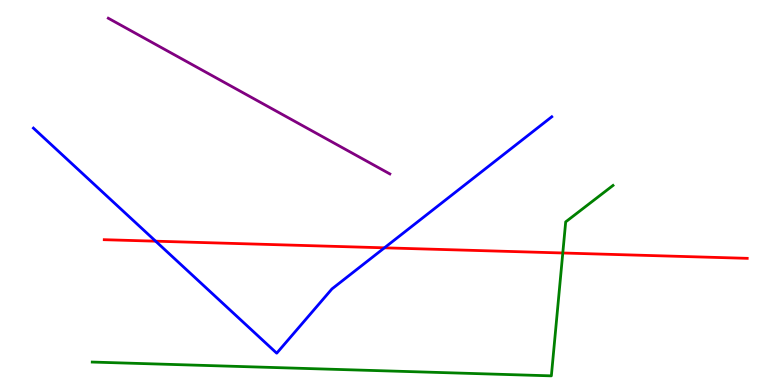[{'lines': ['blue', 'red'], 'intersections': [{'x': 2.01, 'y': 3.74}, {'x': 4.96, 'y': 3.56}]}, {'lines': ['green', 'red'], 'intersections': [{'x': 7.26, 'y': 3.43}]}, {'lines': ['purple', 'red'], 'intersections': []}, {'lines': ['blue', 'green'], 'intersections': []}, {'lines': ['blue', 'purple'], 'intersections': []}, {'lines': ['green', 'purple'], 'intersections': []}]